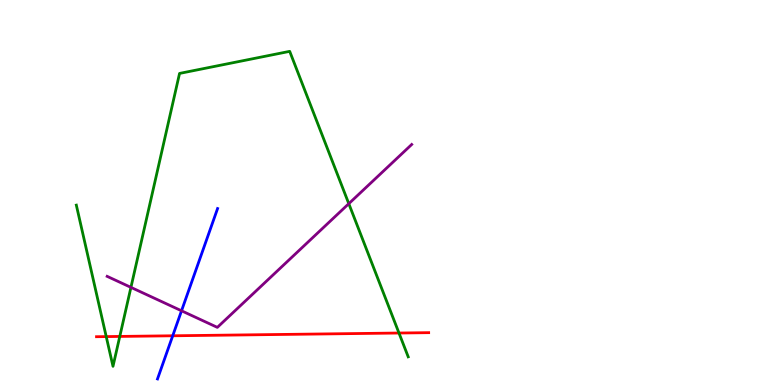[{'lines': ['blue', 'red'], 'intersections': [{'x': 2.23, 'y': 1.28}]}, {'lines': ['green', 'red'], 'intersections': [{'x': 1.37, 'y': 1.26}, {'x': 1.55, 'y': 1.26}, {'x': 5.15, 'y': 1.35}]}, {'lines': ['purple', 'red'], 'intersections': []}, {'lines': ['blue', 'green'], 'intersections': []}, {'lines': ['blue', 'purple'], 'intersections': [{'x': 2.34, 'y': 1.93}]}, {'lines': ['green', 'purple'], 'intersections': [{'x': 1.69, 'y': 2.54}, {'x': 4.5, 'y': 4.71}]}]